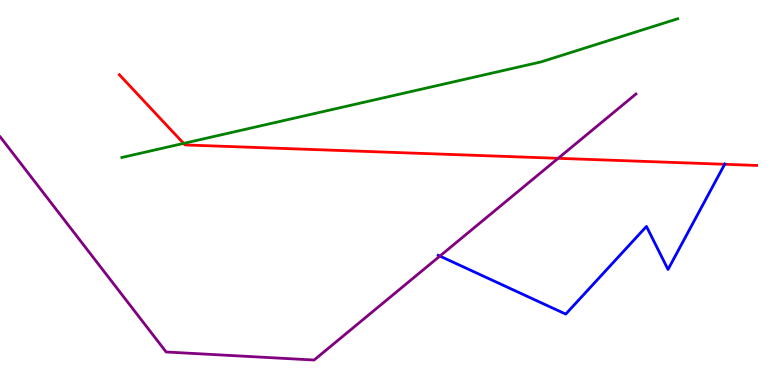[{'lines': ['blue', 'red'], 'intersections': [{'x': 9.35, 'y': 5.73}]}, {'lines': ['green', 'red'], 'intersections': [{'x': 2.37, 'y': 6.28}]}, {'lines': ['purple', 'red'], 'intersections': [{'x': 7.2, 'y': 5.89}]}, {'lines': ['blue', 'green'], 'intersections': []}, {'lines': ['blue', 'purple'], 'intersections': [{'x': 5.68, 'y': 3.35}]}, {'lines': ['green', 'purple'], 'intersections': []}]